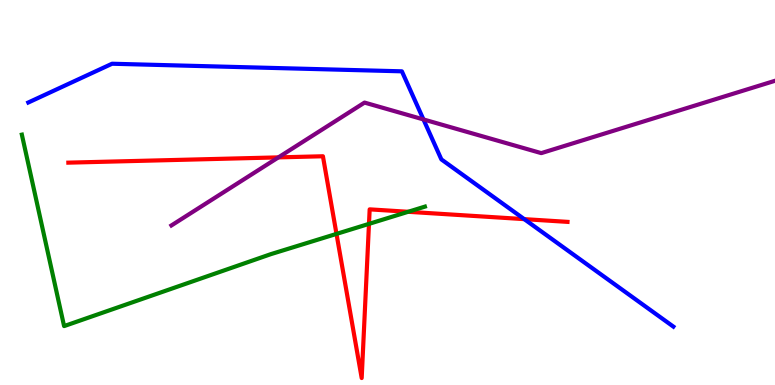[{'lines': ['blue', 'red'], 'intersections': [{'x': 6.76, 'y': 4.31}]}, {'lines': ['green', 'red'], 'intersections': [{'x': 4.34, 'y': 3.92}, {'x': 4.76, 'y': 4.18}, {'x': 5.27, 'y': 4.5}]}, {'lines': ['purple', 'red'], 'intersections': [{'x': 3.59, 'y': 5.91}]}, {'lines': ['blue', 'green'], 'intersections': []}, {'lines': ['blue', 'purple'], 'intersections': [{'x': 5.46, 'y': 6.9}]}, {'lines': ['green', 'purple'], 'intersections': []}]